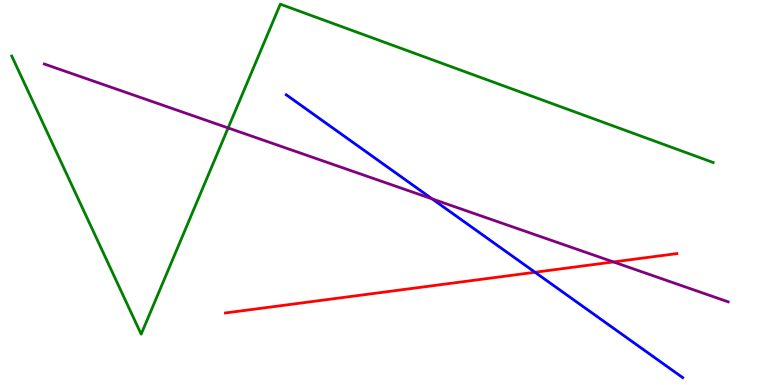[{'lines': ['blue', 'red'], 'intersections': [{'x': 6.9, 'y': 2.93}]}, {'lines': ['green', 'red'], 'intersections': []}, {'lines': ['purple', 'red'], 'intersections': [{'x': 7.92, 'y': 3.2}]}, {'lines': ['blue', 'green'], 'intersections': []}, {'lines': ['blue', 'purple'], 'intersections': [{'x': 5.58, 'y': 4.83}]}, {'lines': ['green', 'purple'], 'intersections': [{'x': 2.94, 'y': 6.68}]}]